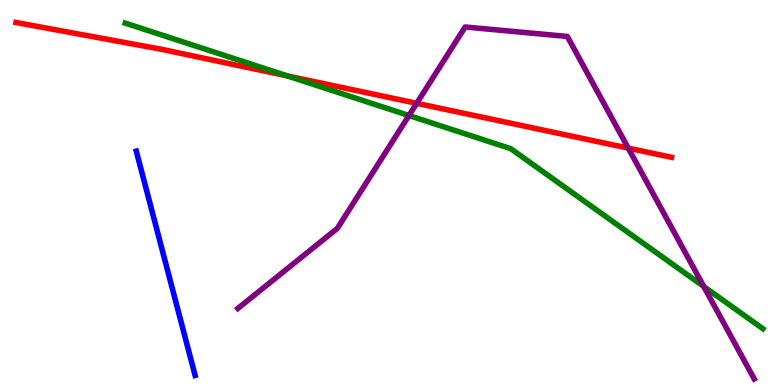[{'lines': ['blue', 'red'], 'intersections': []}, {'lines': ['green', 'red'], 'intersections': [{'x': 3.71, 'y': 8.03}]}, {'lines': ['purple', 'red'], 'intersections': [{'x': 5.38, 'y': 7.32}, {'x': 8.11, 'y': 6.15}]}, {'lines': ['blue', 'green'], 'intersections': []}, {'lines': ['blue', 'purple'], 'intersections': []}, {'lines': ['green', 'purple'], 'intersections': [{'x': 5.28, 'y': 7.0}, {'x': 9.08, 'y': 2.56}]}]